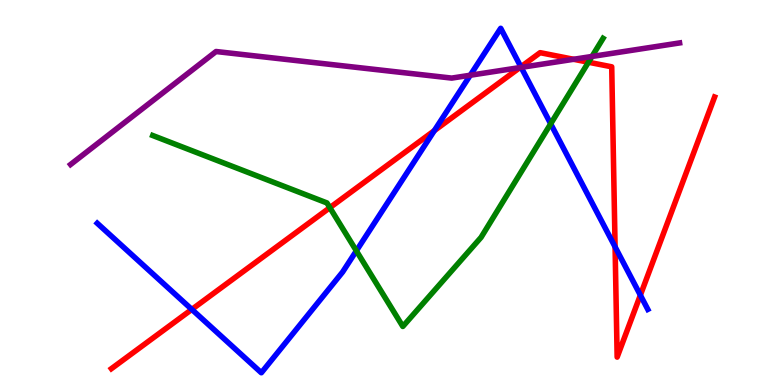[{'lines': ['blue', 'red'], 'intersections': [{'x': 2.47, 'y': 1.96}, {'x': 5.6, 'y': 6.61}, {'x': 6.72, 'y': 8.26}, {'x': 7.94, 'y': 3.59}, {'x': 8.26, 'y': 2.33}]}, {'lines': ['green', 'red'], 'intersections': [{'x': 4.26, 'y': 4.61}, {'x': 7.59, 'y': 8.38}]}, {'lines': ['purple', 'red'], 'intersections': [{'x': 6.71, 'y': 8.24}, {'x': 7.4, 'y': 8.46}]}, {'lines': ['blue', 'green'], 'intersections': [{'x': 4.6, 'y': 3.48}, {'x': 7.11, 'y': 6.78}]}, {'lines': ['blue', 'purple'], 'intersections': [{'x': 6.07, 'y': 8.05}, {'x': 6.72, 'y': 8.25}]}, {'lines': ['green', 'purple'], 'intersections': [{'x': 7.64, 'y': 8.53}]}]